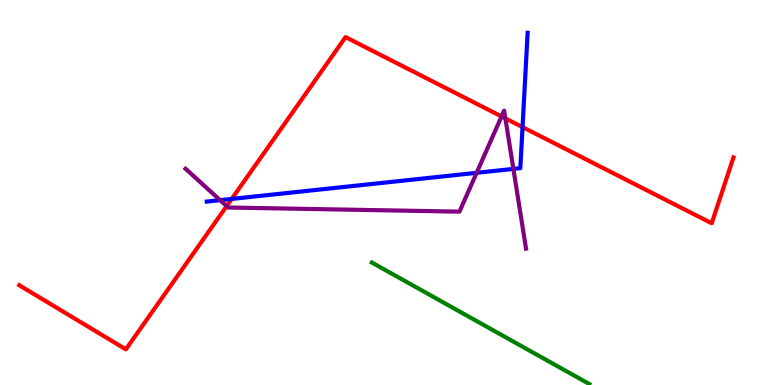[{'lines': ['blue', 'red'], 'intersections': [{'x': 2.99, 'y': 4.83}, {'x': 6.74, 'y': 6.7}]}, {'lines': ['green', 'red'], 'intersections': []}, {'lines': ['purple', 'red'], 'intersections': [{'x': 2.92, 'y': 4.65}, {'x': 6.47, 'y': 6.98}, {'x': 6.52, 'y': 6.93}]}, {'lines': ['blue', 'green'], 'intersections': []}, {'lines': ['blue', 'purple'], 'intersections': [{'x': 2.84, 'y': 4.8}, {'x': 6.15, 'y': 5.51}, {'x': 6.62, 'y': 5.61}]}, {'lines': ['green', 'purple'], 'intersections': []}]